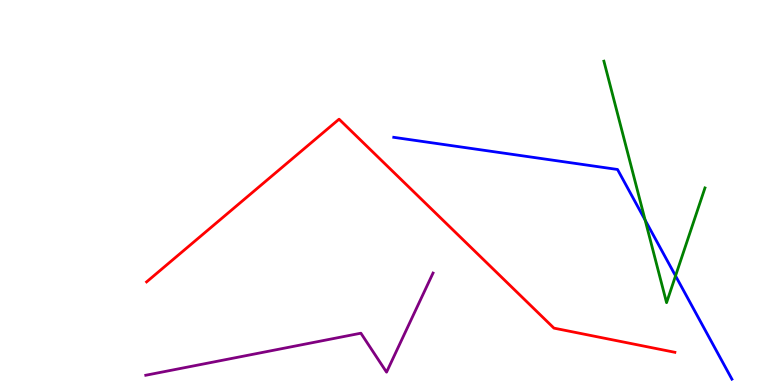[{'lines': ['blue', 'red'], 'intersections': []}, {'lines': ['green', 'red'], 'intersections': []}, {'lines': ['purple', 'red'], 'intersections': []}, {'lines': ['blue', 'green'], 'intersections': [{'x': 8.32, 'y': 4.28}, {'x': 8.72, 'y': 2.84}]}, {'lines': ['blue', 'purple'], 'intersections': []}, {'lines': ['green', 'purple'], 'intersections': []}]